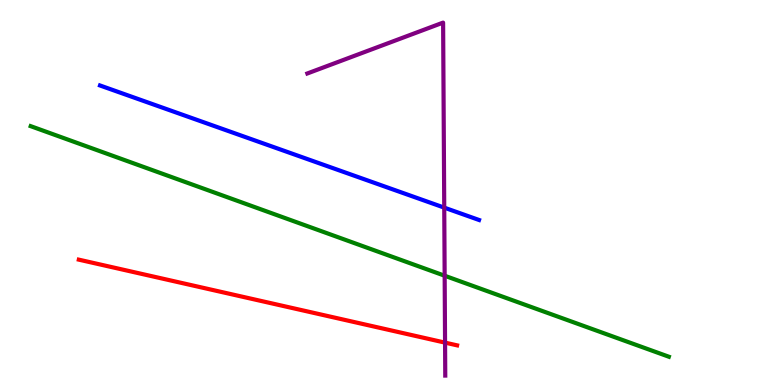[{'lines': ['blue', 'red'], 'intersections': []}, {'lines': ['green', 'red'], 'intersections': []}, {'lines': ['purple', 'red'], 'intersections': [{'x': 5.74, 'y': 1.1}]}, {'lines': ['blue', 'green'], 'intersections': []}, {'lines': ['blue', 'purple'], 'intersections': [{'x': 5.73, 'y': 4.61}]}, {'lines': ['green', 'purple'], 'intersections': [{'x': 5.74, 'y': 2.84}]}]